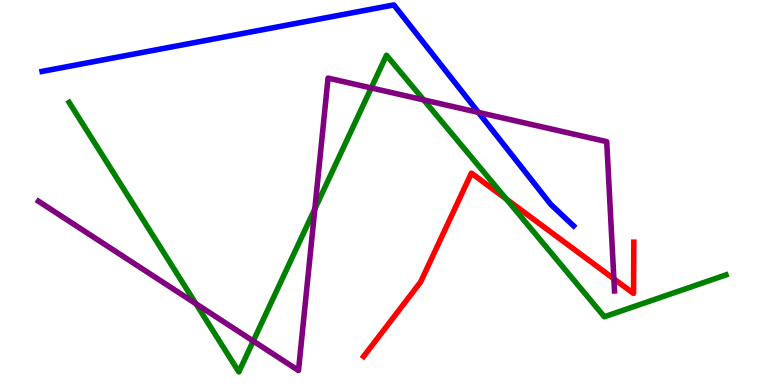[{'lines': ['blue', 'red'], 'intersections': []}, {'lines': ['green', 'red'], 'intersections': [{'x': 6.53, 'y': 4.83}]}, {'lines': ['purple', 'red'], 'intersections': [{'x': 7.92, 'y': 2.76}]}, {'lines': ['blue', 'green'], 'intersections': []}, {'lines': ['blue', 'purple'], 'intersections': [{'x': 6.17, 'y': 7.08}]}, {'lines': ['green', 'purple'], 'intersections': [{'x': 2.53, 'y': 2.11}, {'x': 3.27, 'y': 1.14}, {'x': 4.06, 'y': 4.57}, {'x': 4.79, 'y': 7.72}, {'x': 5.47, 'y': 7.41}]}]